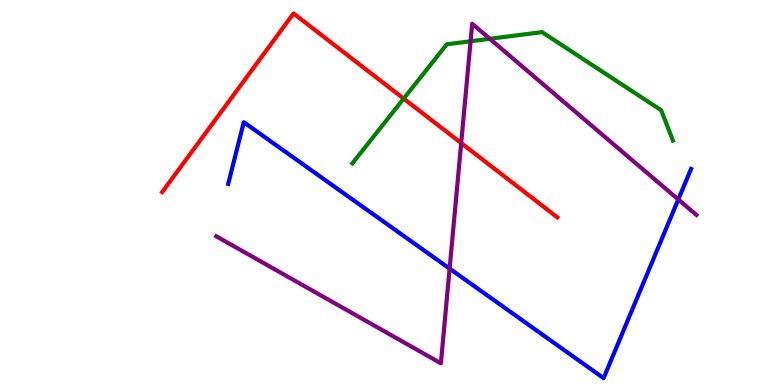[{'lines': ['blue', 'red'], 'intersections': []}, {'lines': ['green', 'red'], 'intersections': [{'x': 5.21, 'y': 7.44}]}, {'lines': ['purple', 'red'], 'intersections': [{'x': 5.95, 'y': 6.28}]}, {'lines': ['blue', 'green'], 'intersections': []}, {'lines': ['blue', 'purple'], 'intersections': [{'x': 5.8, 'y': 3.02}, {'x': 8.75, 'y': 4.82}]}, {'lines': ['green', 'purple'], 'intersections': [{'x': 6.07, 'y': 8.93}, {'x': 6.32, 'y': 8.99}]}]